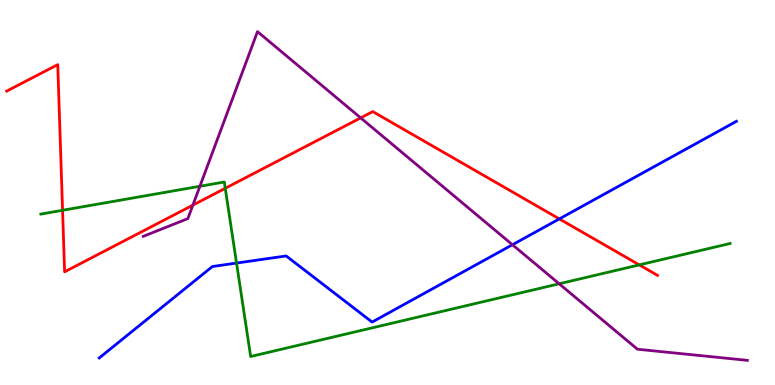[{'lines': ['blue', 'red'], 'intersections': [{'x': 7.22, 'y': 4.31}]}, {'lines': ['green', 'red'], 'intersections': [{'x': 0.807, 'y': 4.54}, {'x': 2.91, 'y': 5.11}, {'x': 8.25, 'y': 3.12}]}, {'lines': ['purple', 'red'], 'intersections': [{'x': 2.49, 'y': 4.67}, {'x': 4.65, 'y': 6.94}]}, {'lines': ['blue', 'green'], 'intersections': [{'x': 3.05, 'y': 3.17}]}, {'lines': ['blue', 'purple'], 'intersections': [{'x': 6.61, 'y': 3.64}]}, {'lines': ['green', 'purple'], 'intersections': [{'x': 2.58, 'y': 5.16}, {'x': 7.22, 'y': 2.63}]}]